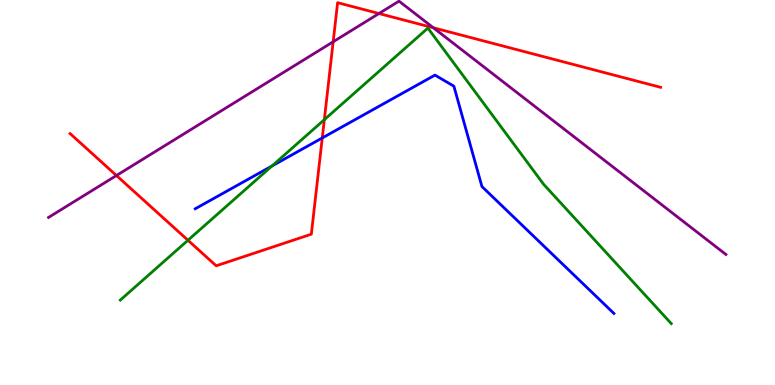[{'lines': ['blue', 'red'], 'intersections': [{'x': 4.16, 'y': 6.42}]}, {'lines': ['green', 'red'], 'intersections': [{'x': 2.43, 'y': 3.76}, {'x': 4.18, 'y': 6.89}]}, {'lines': ['purple', 'red'], 'intersections': [{'x': 1.5, 'y': 5.44}, {'x': 4.3, 'y': 8.91}, {'x': 4.89, 'y': 9.65}, {'x': 5.59, 'y': 9.28}]}, {'lines': ['blue', 'green'], 'intersections': [{'x': 3.51, 'y': 5.69}]}, {'lines': ['blue', 'purple'], 'intersections': []}, {'lines': ['green', 'purple'], 'intersections': []}]